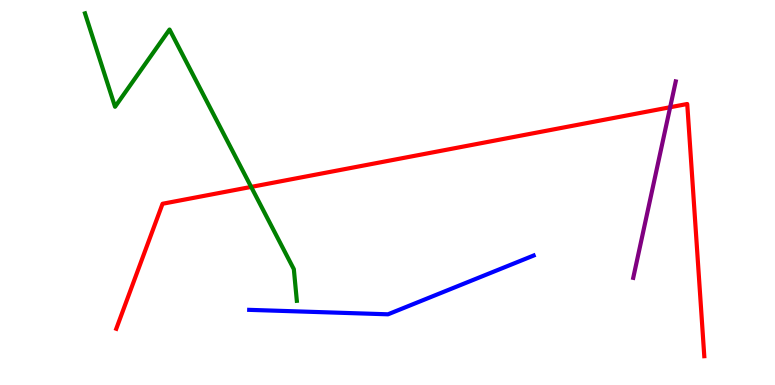[{'lines': ['blue', 'red'], 'intersections': []}, {'lines': ['green', 'red'], 'intersections': [{'x': 3.24, 'y': 5.15}]}, {'lines': ['purple', 'red'], 'intersections': [{'x': 8.65, 'y': 7.21}]}, {'lines': ['blue', 'green'], 'intersections': []}, {'lines': ['blue', 'purple'], 'intersections': []}, {'lines': ['green', 'purple'], 'intersections': []}]